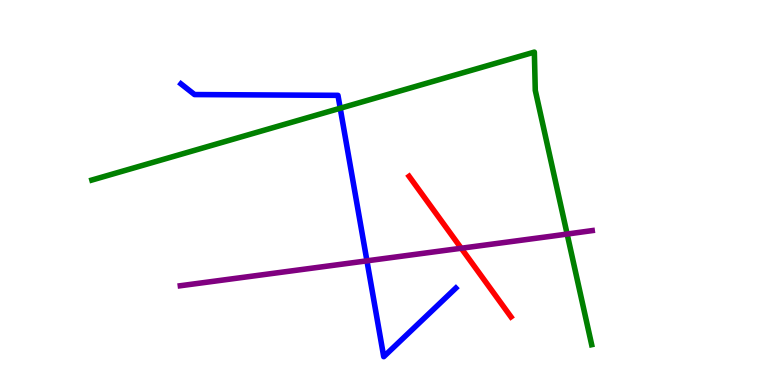[{'lines': ['blue', 'red'], 'intersections': []}, {'lines': ['green', 'red'], 'intersections': []}, {'lines': ['purple', 'red'], 'intersections': [{'x': 5.95, 'y': 3.55}]}, {'lines': ['blue', 'green'], 'intersections': [{'x': 4.39, 'y': 7.19}]}, {'lines': ['blue', 'purple'], 'intersections': [{'x': 4.73, 'y': 3.23}]}, {'lines': ['green', 'purple'], 'intersections': [{'x': 7.32, 'y': 3.92}]}]